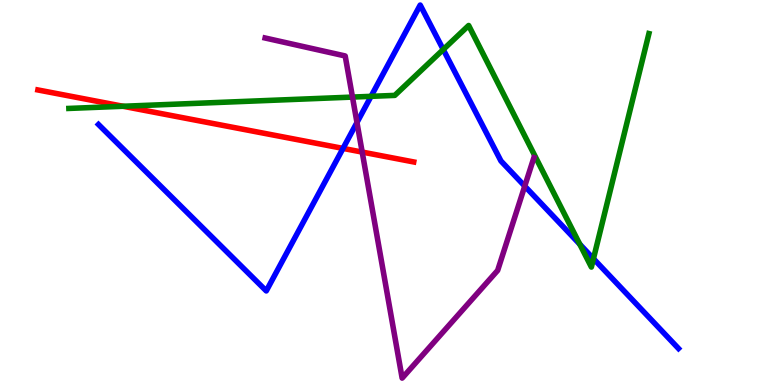[{'lines': ['blue', 'red'], 'intersections': [{'x': 4.43, 'y': 6.15}]}, {'lines': ['green', 'red'], 'intersections': [{'x': 1.59, 'y': 7.24}]}, {'lines': ['purple', 'red'], 'intersections': [{'x': 4.67, 'y': 6.05}]}, {'lines': ['blue', 'green'], 'intersections': [{'x': 4.79, 'y': 7.5}, {'x': 5.72, 'y': 8.71}, {'x': 7.48, 'y': 3.66}, {'x': 7.66, 'y': 3.28}]}, {'lines': ['blue', 'purple'], 'intersections': [{'x': 4.61, 'y': 6.82}, {'x': 6.77, 'y': 5.17}]}, {'lines': ['green', 'purple'], 'intersections': [{'x': 4.55, 'y': 7.48}]}]